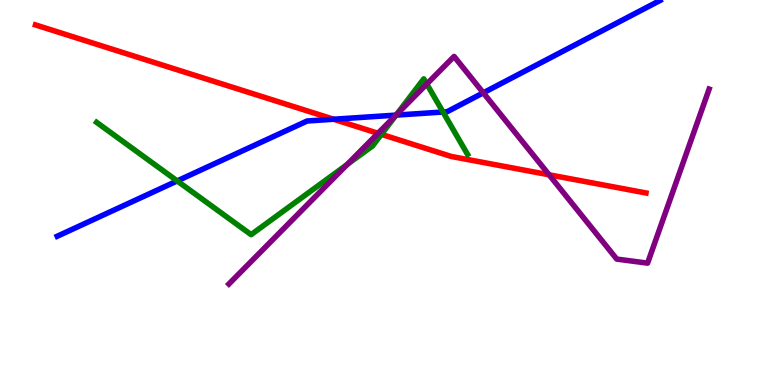[{'lines': ['blue', 'red'], 'intersections': [{'x': 4.3, 'y': 6.9}]}, {'lines': ['green', 'red'], 'intersections': [{'x': 4.92, 'y': 6.51}]}, {'lines': ['purple', 'red'], 'intersections': [{'x': 4.88, 'y': 6.54}, {'x': 7.09, 'y': 5.46}]}, {'lines': ['blue', 'green'], 'intersections': [{'x': 2.29, 'y': 5.3}, {'x': 5.11, 'y': 7.01}, {'x': 5.72, 'y': 7.09}]}, {'lines': ['blue', 'purple'], 'intersections': [{'x': 5.11, 'y': 7.01}, {'x': 6.24, 'y': 7.59}]}, {'lines': ['green', 'purple'], 'intersections': [{'x': 4.48, 'y': 5.73}, {'x': 5.11, 'y': 7.02}, {'x': 5.51, 'y': 7.82}]}]